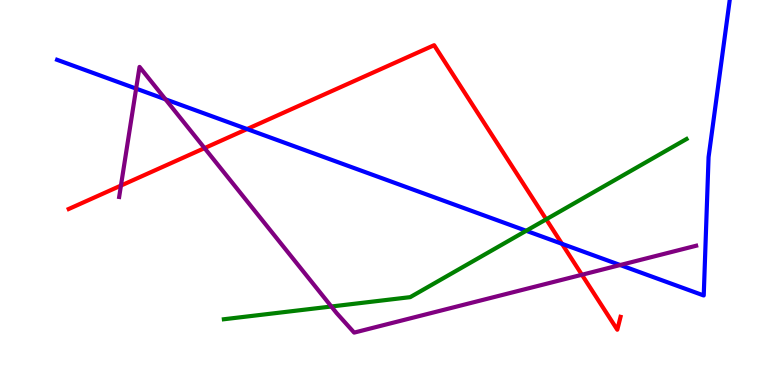[{'lines': ['blue', 'red'], 'intersections': [{'x': 3.19, 'y': 6.65}, {'x': 7.25, 'y': 3.67}]}, {'lines': ['green', 'red'], 'intersections': [{'x': 7.05, 'y': 4.3}]}, {'lines': ['purple', 'red'], 'intersections': [{'x': 1.56, 'y': 5.18}, {'x': 2.64, 'y': 6.15}, {'x': 7.51, 'y': 2.86}]}, {'lines': ['blue', 'green'], 'intersections': [{'x': 6.79, 'y': 4.01}]}, {'lines': ['blue', 'purple'], 'intersections': [{'x': 1.76, 'y': 7.7}, {'x': 2.14, 'y': 7.42}, {'x': 8.0, 'y': 3.12}]}, {'lines': ['green', 'purple'], 'intersections': [{'x': 4.28, 'y': 2.04}]}]